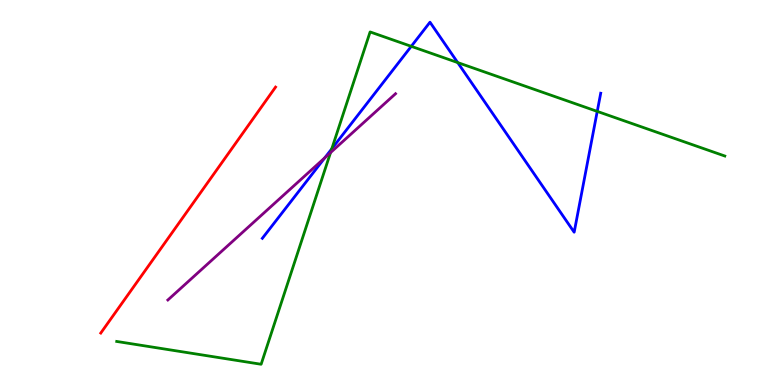[{'lines': ['blue', 'red'], 'intersections': []}, {'lines': ['green', 'red'], 'intersections': []}, {'lines': ['purple', 'red'], 'intersections': []}, {'lines': ['blue', 'green'], 'intersections': [{'x': 4.28, 'y': 6.14}, {'x': 5.31, 'y': 8.8}, {'x': 5.91, 'y': 8.37}, {'x': 7.71, 'y': 7.11}]}, {'lines': ['blue', 'purple'], 'intersections': [{'x': 4.19, 'y': 5.9}]}, {'lines': ['green', 'purple'], 'intersections': [{'x': 4.27, 'y': 6.04}]}]